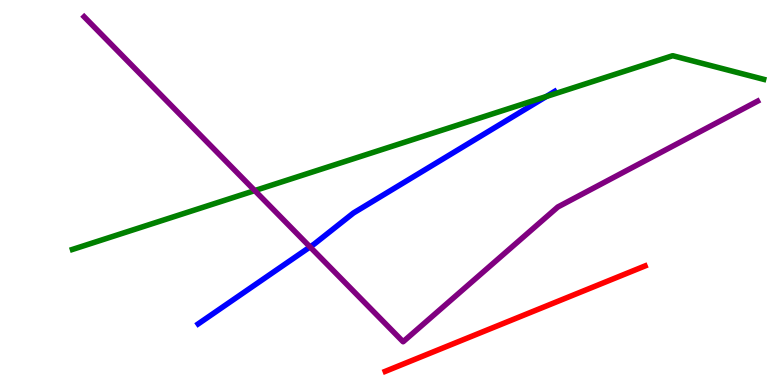[{'lines': ['blue', 'red'], 'intersections': []}, {'lines': ['green', 'red'], 'intersections': []}, {'lines': ['purple', 'red'], 'intersections': []}, {'lines': ['blue', 'green'], 'intersections': [{'x': 7.05, 'y': 7.49}]}, {'lines': ['blue', 'purple'], 'intersections': [{'x': 4.0, 'y': 3.59}]}, {'lines': ['green', 'purple'], 'intersections': [{'x': 3.29, 'y': 5.05}]}]